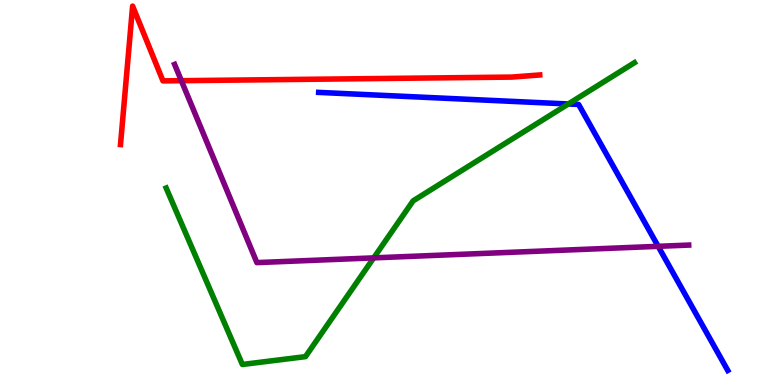[{'lines': ['blue', 'red'], 'intersections': []}, {'lines': ['green', 'red'], 'intersections': []}, {'lines': ['purple', 'red'], 'intersections': [{'x': 2.34, 'y': 7.9}]}, {'lines': ['blue', 'green'], 'intersections': [{'x': 7.33, 'y': 7.3}]}, {'lines': ['blue', 'purple'], 'intersections': [{'x': 8.49, 'y': 3.6}]}, {'lines': ['green', 'purple'], 'intersections': [{'x': 4.82, 'y': 3.3}]}]